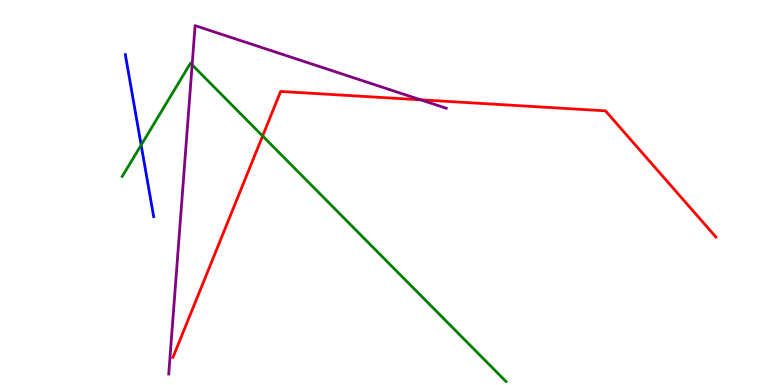[{'lines': ['blue', 'red'], 'intersections': []}, {'lines': ['green', 'red'], 'intersections': [{'x': 3.39, 'y': 6.47}]}, {'lines': ['purple', 'red'], 'intersections': [{'x': 5.43, 'y': 7.41}]}, {'lines': ['blue', 'green'], 'intersections': [{'x': 1.82, 'y': 6.23}]}, {'lines': ['blue', 'purple'], 'intersections': []}, {'lines': ['green', 'purple'], 'intersections': [{'x': 2.48, 'y': 8.32}]}]